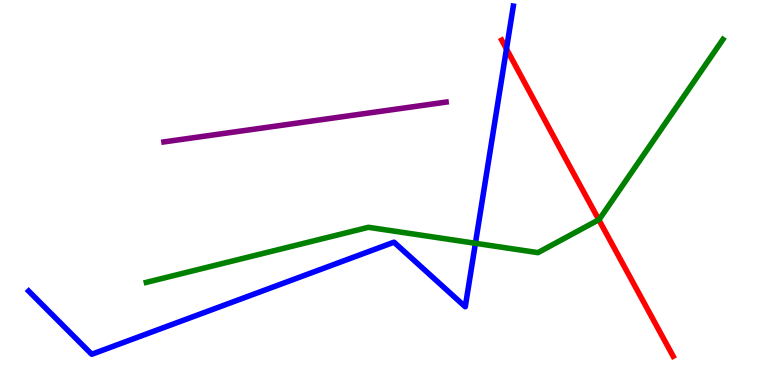[{'lines': ['blue', 'red'], 'intersections': [{'x': 6.54, 'y': 8.73}]}, {'lines': ['green', 'red'], 'intersections': [{'x': 7.73, 'y': 4.29}]}, {'lines': ['purple', 'red'], 'intersections': []}, {'lines': ['blue', 'green'], 'intersections': [{'x': 6.13, 'y': 3.68}]}, {'lines': ['blue', 'purple'], 'intersections': []}, {'lines': ['green', 'purple'], 'intersections': []}]